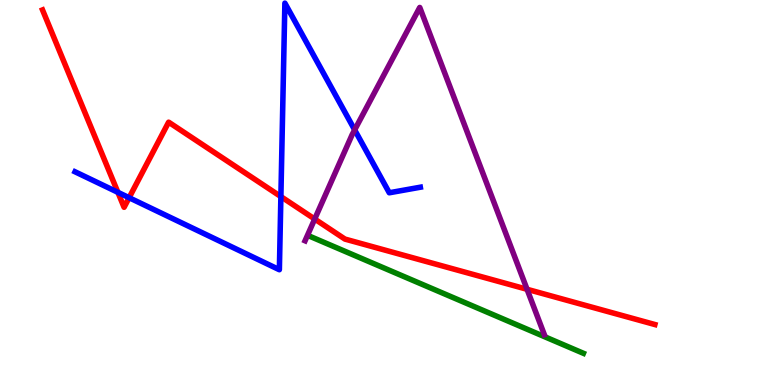[{'lines': ['blue', 'red'], 'intersections': [{'x': 1.52, 'y': 5.0}, {'x': 1.67, 'y': 4.86}, {'x': 3.62, 'y': 4.89}]}, {'lines': ['green', 'red'], 'intersections': []}, {'lines': ['purple', 'red'], 'intersections': [{'x': 4.06, 'y': 4.31}, {'x': 6.8, 'y': 2.49}]}, {'lines': ['blue', 'green'], 'intersections': []}, {'lines': ['blue', 'purple'], 'intersections': [{'x': 4.58, 'y': 6.63}]}, {'lines': ['green', 'purple'], 'intersections': []}]